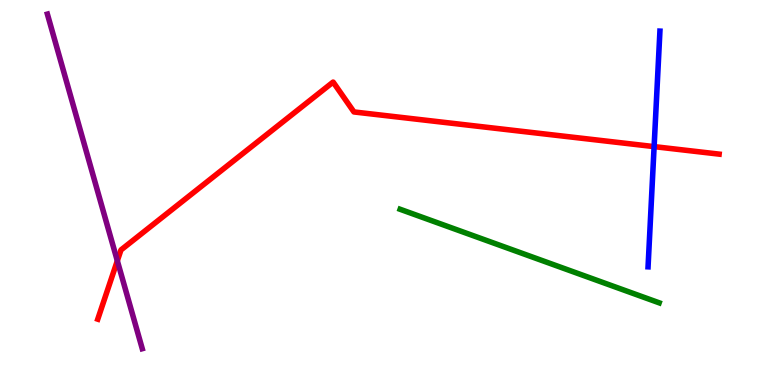[{'lines': ['blue', 'red'], 'intersections': [{'x': 8.44, 'y': 6.19}]}, {'lines': ['green', 'red'], 'intersections': []}, {'lines': ['purple', 'red'], 'intersections': [{'x': 1.51, 'y': 3.23}]}, {'lines': ['blue', 'green'], 'intersections': []}, {'lines': ['blue', 'purple'], 'intersections': []}, {'lines': ['green', 'purple'], 'intersections': []}]